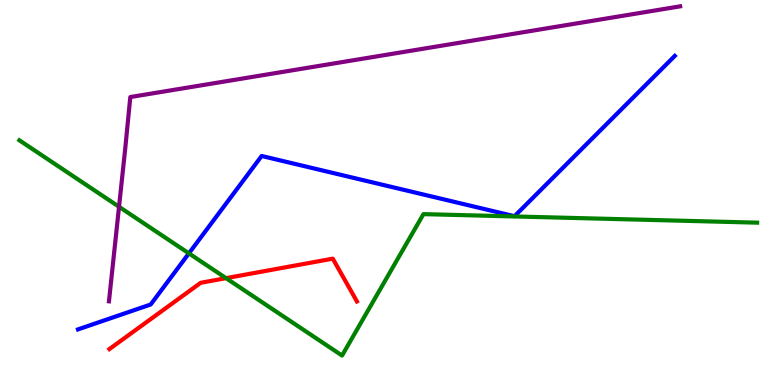[{'lines': ['blue', 'red'], 'intersections': []}, {'lines': ['green', 'red'], 'intersections': [{'x': 2.92, 'y': 2.78}]}, {'lines': ['purple', 'red'], 'intersections': []}, {'lines': ['blue', 'green'], 'intersections': [{'x': 2.44, 'y': 3.42}]}, {'lines': ['blue', 'purple'], 'intersections': []}, {'lines': ['green', 'purple'], 'intersections': [{'x': 1.54, 'y': 4.63}]}]